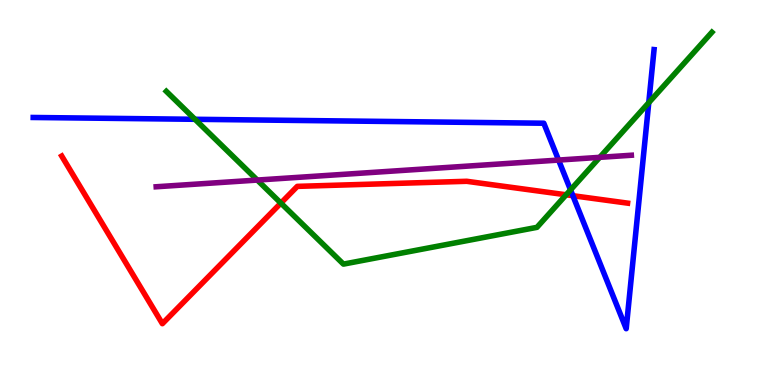[{'lines': ['blue', 'red'], 'intersections': [{'x': 7.39, 'y': 4.92}]}, {'lines': ['green', 'red'], 'intersections': [{'x': 3.62, 'y': 4.72}, {'x': 7.31, 'y': 4.94}]}, {'lines': ['purple', 'red'], 'intersections': []}, {'lines': ['blue', 'green'], 'intersections': [{'x': 2.52, 'y': 6.9}, {'x': 7.36, 'y': 5.07}, {'x': 8.37, 'y': 7.33}]}, {'lines': ['blue', 'purple'], 'intersections': [{'x': 7.21, 'y': 5.84}]}, {'lines': ['green', 'purple'], 'intersections': [{'x': 3.32, 'y': 5.32}, {'x': 7.74, 'y': 5.91}]}]